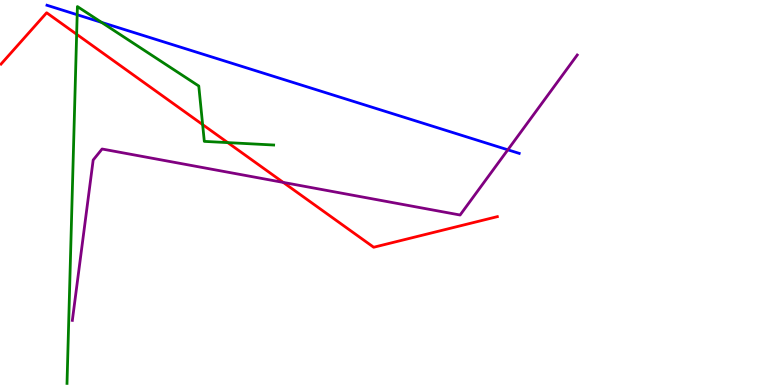[{'lines': ['blue', 'red'], 'intersections': []}, {'lines': ['green', 'red'], 'intersections': [{'x': 0.989, 'y': 9.11}, {'x': 2.61, 'y': 6.76}, {'x': 2.94, 'y': 6.3}]}, {'lines': ['purple', 'red'], 'intersections': [{'x': 3.65, 'y': 5.26}]}, {'lines': ['blue', 'green'], 'intersections': [{'x': 0.996, 'y': 9.62}, {'x': 1.31, 'y': 9.42}]}, {'lines': ['blue', 'purple'], 'intersections': [{'x': 6.55, 'y': 6.11}]}, {'lines': ['green', 'purple'], 'intersections': []}]